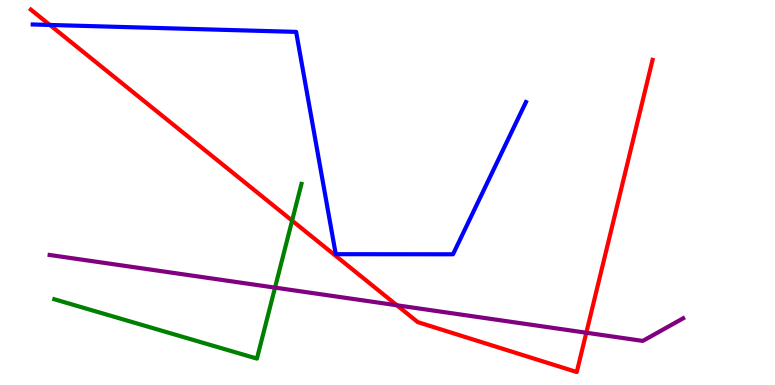[{'lines': ['blue', 'red'], 'intersections': [{'x': 0.643, 'y': 9.35}]}, {'lines': ['green', 'red'], 'intersections': [{'x': 3.77, 'y': 4.27}]}, {'lines': ['purple', 'red'], 'intersections': [{'x': 5.12, 'y': 2.07}, {'x': 7.57, 'y': 1.36}]}, {'lines': ['blue', 'green'], 'intersections': []}, {'lines': ['blue', 'purple'], 'intersections': []}, {'lines': ['green', 'purple'], 'intersections': [{'x': 3.55, 'y': 2.53}]}]